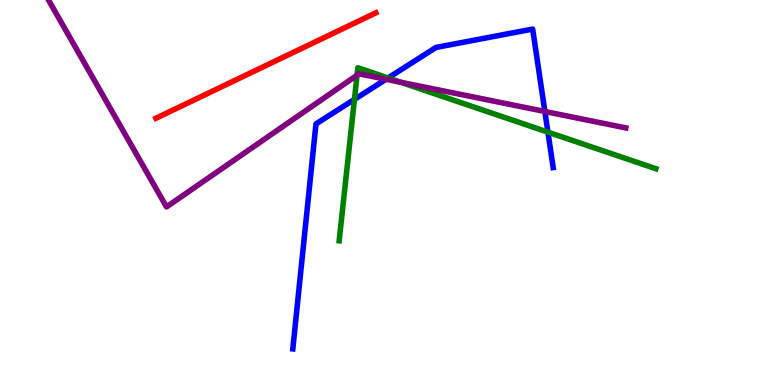[{'lines': ['blue', 'red'], 'intersections': []}, {'lines': ['green', 'red'], 'intersections': []}, {'lines': ['purple', 'red'], 'intersections': []}, {'lines': ['blue', 'green'], 'intersections': [{'x': 4.57, 'y': 7.42}, {'x': 5.01, 'y': 7.97}, {'x': 7.07, 'y': 6.57}]}, {'lines': ['blue', 'purple'], 'intersections': [{'x': 4.98, 'y': 7.94}, {'x': 7.03, 'y': 7.1}]}, {'lines': ['green', 'purple'], 'intersections': [{'x': 4.61, 'y': 8.05}, {'x': 5.17, 'y': 7.86}]}]